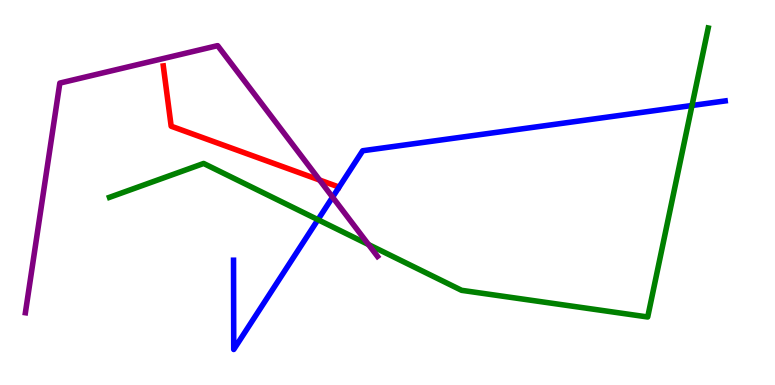[{'lines': ['blue', 'red'], 'intersections': []}, {'lines': ['green', 'red'], 'intersections': []}, {'lines': ['purple', 'red'], 'intersections': [{'x': 4.12, 'y': 5.32}]}, {'lines': ['blue', 'green'], 'intersections': [{'x': 4.1, 'y': 4.29}, {'x': 8.93, 'y': 7.26}]}, {'lines': ['blue', 'purple'], 'intersections': [{'x': 4.29, 'y': 4.88}]}, {'lines': ['green', 'purple'], 'intersections': [{'x': 4.75, 'y': 3.65}]}]